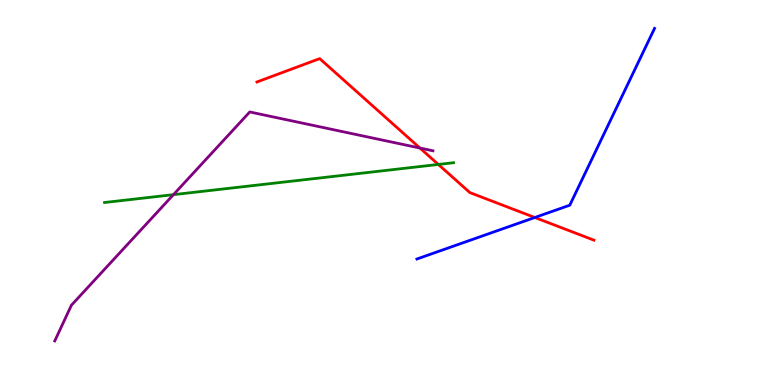[{'lines': ['blue', 'red'], 'intersections': [{'x': 6.9, 'y': 4.35}]}, {'lines': ['green', 'red'], 'intersections': [{'x': 5.66, 'y': 5.73}]}, {'lines': ['purple', 'red'], 'intersections': [{'x': 5.42, 'y': 6.15}]}, {'lines': ['blue', 'green'], 'intersections': []}, {'lines': ['blue', 'purple'], 'intersections': []}, {'lines': ['green', 'purple'], 'intersections': [{'x': 2.24, 'y': 4.94}]}]